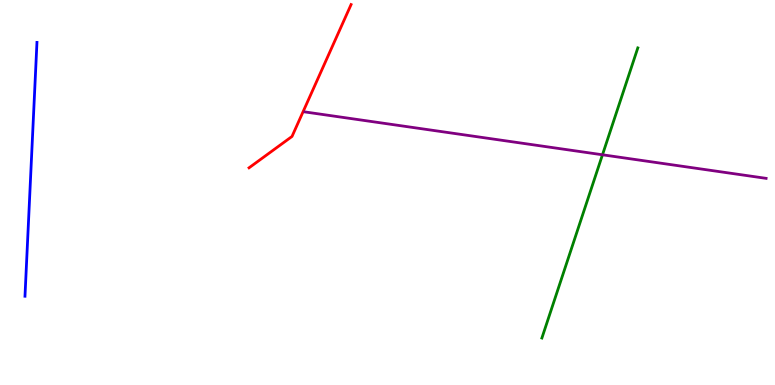[{'lines': ['blue', 'red'], 'intersections': []}, {'lines': ['green', 'red'], 'intersections': []}, {'lines': ['purple', 'red'], 'intersections': []}, {'lines': ['blue', 'green'], 'intersections': []}, {'lines': ['blue', 'purple'], 'intersections': []}, {'lines': ['green', 'purple'], 'intersections': [{'x': 7.77, 'y': 5.98}]}]